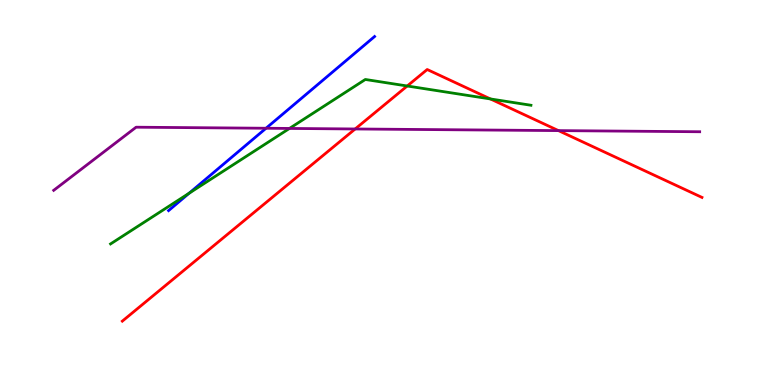[{'lines': ['blue', 'red'], 'intersections': []}, {'lines': ['green', 'red'], 'intersections': [{'x': 5.25, 'y': 7.77}, {'x': 6.33, 'y': 7.43}]}, {'lines': ['purple', 'red'], 'intersections': [{'x': 4.58, 'y': 6.65}, {'x': 7.21, 'y': 6.61}]}, {'lines': ['blue', 'green'], 'intersections': [{'x': 2.44, 'y': 4.98}]}, {'lines': ['blue', 'purple'], 'intersections': [{'x': 3.43, 'y': 6.67}]}, {'lines': ['green', 'purple'], 'intersections': [{'x': 3.74, 'y': 6.66}]}]